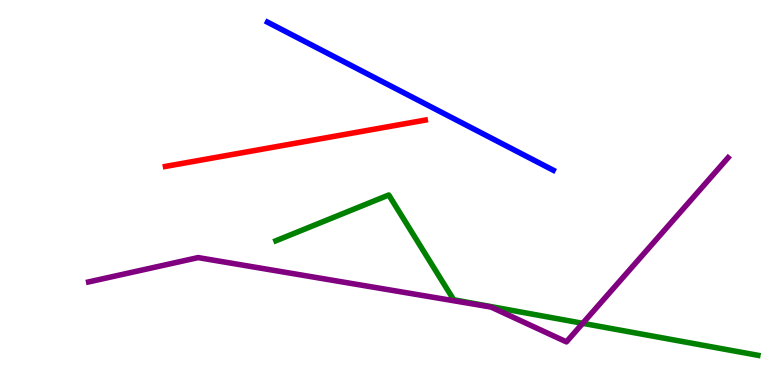[{'lines': ['blue', 'red'], 'intersections': []}, {'lines': ['green', 'red'], 'intersections': []}, {'lines': ['purple', 'red'], 'intersections': []}, {'lines': ['blue', 'green'], 'intersections': []}, {'lines': ['blue', 'purple'], 'intersections': []}, {'lines': ['green', 'purple'], 'intersections': [{'x': 7.52, 'y': 1.6}]}]